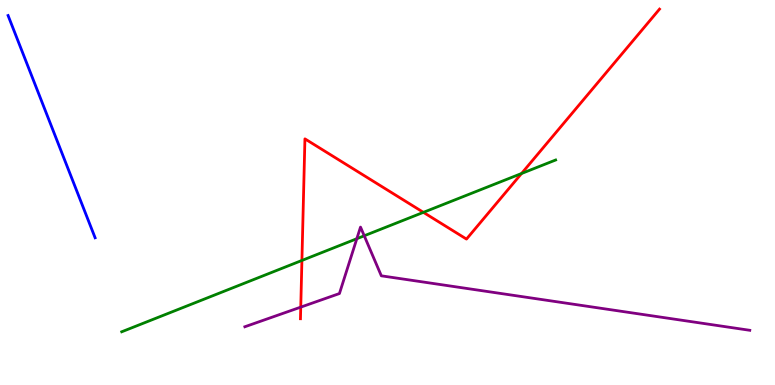[{'lines': ['blue', 'red'], 'intersections': []}, {'lines': ['green', 'red'], 'intersections': [{'x': 3.9, 'y': 3.24}, {'x': 5.46, 'y': 4.48}, {'x': 6.73, 'y': 5.49}]}, {'lines': ['purple', 'red'], 'intersections': [{'x': 3.88, 'y': 2.02}]}, {'lines': ['blue', 'green'], 'intersections': []}, {'lines': ['blue', 'purple'], 'intersections': []}, {'lines': ['green', 'purple'], 'intersections': [{'x': 4.6, 'y': 3.8}, {'x': 4.7, 'y': 3.88}]}]